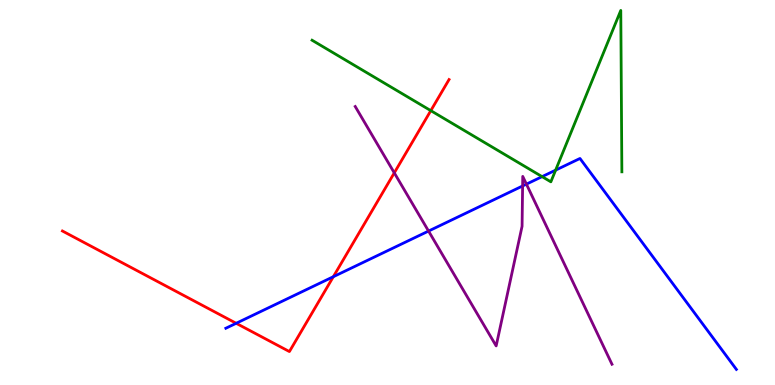[{'lines': ['blue', 'red'], 'intersections': [{'x': 3.05, 'y': 1.6}, {'x': 4.3, 'y': 2.81}]}, {'lines': ['green', 'red'], 'intersections': [{'x': 5.56, 'y': 7.13}]}, {'lines': ['purple', 'red'], 'intersections': [{'x': 5.09, 'y': 5.51}]}, {'lines': ['blue', 'green'], 'intersections': [{'x': 6.99, 'y': 5.41}, {'x': 7.17, 'y': 5.58}]}, {'lines': ['blue', 'purple'], 'intersections': [{'x': 5.53, 'y': 4.0}, {'x': 6.74, 'y': 5.17}, {'x': 6.79, 'y': 5.22}]}, {'lines': ['green', 'purple'], 'intersections': []}]